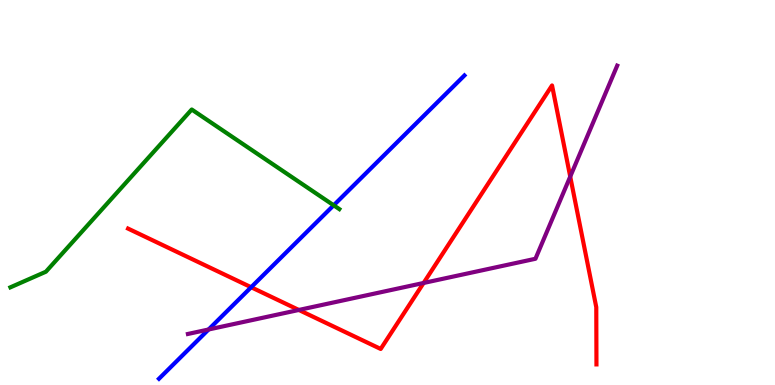[{'lines': ['blue', 'red'], 'intersections': [{'x': 3.24, 'y': 2.54}]}, {'lines': ['green', 'red'], 'intersections': []}, {'lines': ['purple', 'red'], 'intersections': [{'x': 3.86, 'y': 1.95}, {'x': 5.47, 'y': 2.65}, {'x': 7.36, 'y': 5.41}]}, {'lines': ['blue', 'green'], 'intersections': [{'x': 4.31, 'y': 4.67}]}, {'lines': ['blue', 'purple'], 'intersections': [{'x': 2.69, 'y': 1.44}]}, {'lines': ['green', 'purple'], 'intersections': []}]